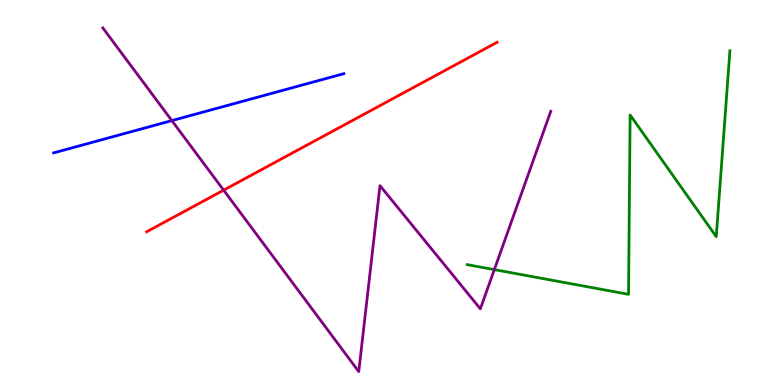[{'lines': ['blue', 'red'], 'intersections': []}, {'lines': ['green', 'red'], 'intersections': []}, {'lines': ['purple', 'red'], 'intersections': [{'x': 2.89, 'y': 5.06}]}, {'lines': ['blue', 'green'], 'intersections': []}, {'lines': ['blue', 'purple'], 'intersections': [{'x': 2.22, 'y': 6.87}]}, {'lines': ['green', 'purple'], 'intersections': [{'x': 6.38, 'y': 3.0}]}]